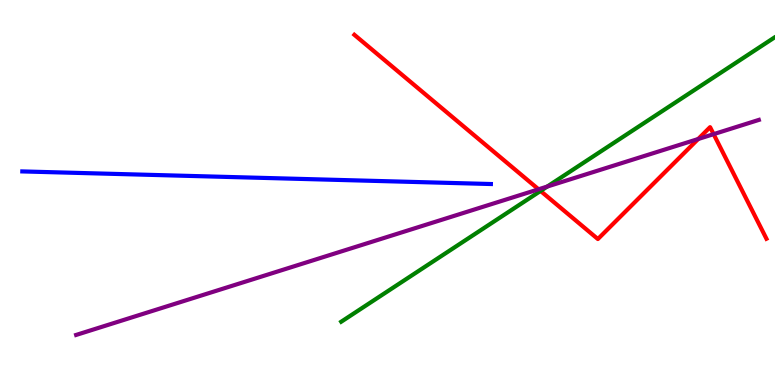[{'lines': ['blue', 'red'], 'intersections': []}, {'lines': ['green', 'red'], 'intersections': [{'x': 6.97, 'y': 5.04}]}, {'lines': ['purple', 'red'], 'intersections': [{'x': 6.95, 'y': 5.08}, {'x': 9.01, 'y': 6.39}, {'x': 9.21, 'y': 6.52}]}, {'lines': ['blue', 'green'], 'intersections': []}, {'lines': ['blue', 'purple'], 'intersections': []}, {'lines': ['green', 'purple'], 'intersections': [{'x': 7.06, 'y': 5.15}]}]